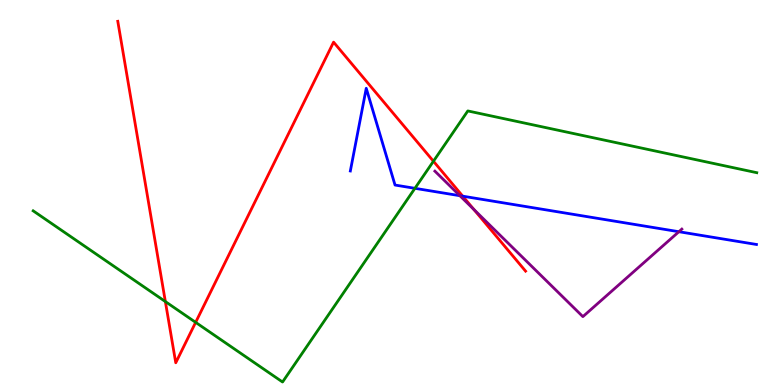[{'lines': ['blue', 'red'], 'intersections': [{'x': 5.97, 'y': 4.9}]}, {'lines': ['green', 'red'], 'intersections': [{'x': 2.13, 'y': 2.17}, {'x': 2.52, 'y': 1.63}, {'x': 5.59, 'y': 5.81}]}, {'lines': ['purple', 'red'], 'intersections': [{'x': 6.11, 'y': 4.56}]}, {'lines': ['blue', 'green'], 'intersections': [{'x': 5.35, 'y': 5.11}]}, {'lines': ['blue', 'purple'], 'intersections': [{'x': 5.93, 'y': 4.92}, {'x': 8.76, 'y': 3.98}]}, {'lines': ['green', 'purple'], 'intersections': []}]